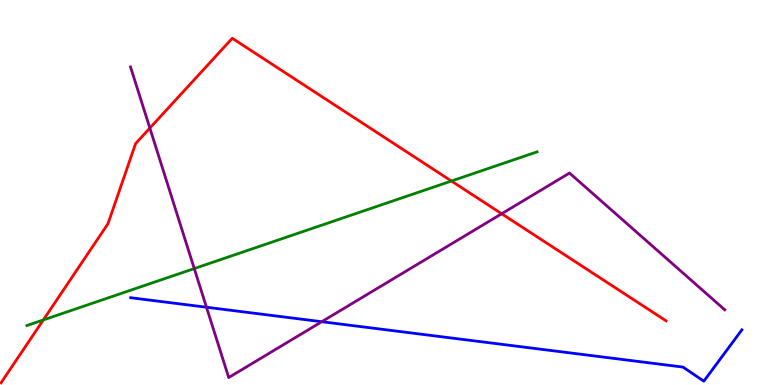[{'lines': ['blue', 'red'], 'intersections': []}, {'lines': ['green', 'red'], 'intersections': [{'x': 0.559, 'y': 1.69}, {'x': 5.82, 'y': 5.3}]}, {'lines': ['purple', 'red'], 'intersections': [{'x': 1.93, 'y': 6.67}, {'x': 6.47, 'y': 4.45}]}, {'lines': ['blue', 'green'], 'intersections': []}, {'lines': ['blue', 'purple'], 'intersections': [{'x': 2.66, 'y': 2.02}, {'x': 4.15, 'y': 1.64}]}, {'lines': ['green', 'purple'], 'intersections': [{'x': 2.51, 'y': 3.02}]}]